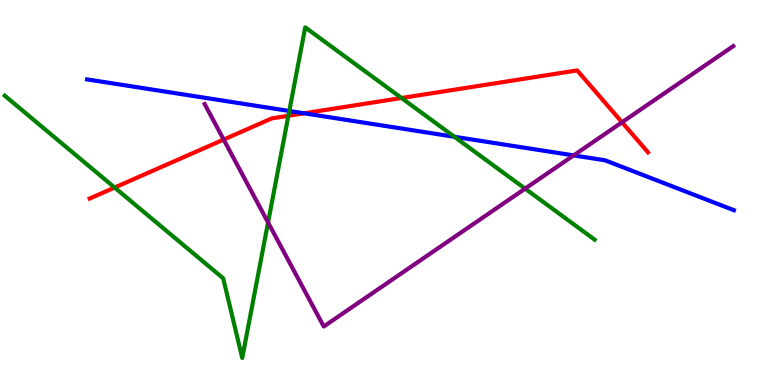[{'lines': ['blue', 'red'], 'intersections': [{'x': 3.92, 'y': 7.06}]}, {'lines': ['green', 'red'], 'intersections': [{'x': 1.48, 'y': 5.13}, {'x': 3.72, 'y': 6.99}, {'x': 5.18, 'y': 7.45}]}, {'lines': ['purple', 'red'], 'intersections': [{'x': 2.89, 'y': 6.37}, {'x': 8.03, 'y': 6.82}]}, {'lines': ['blue', 'green'], 'intersections': [{'x': 3.73, 'y': 7.12}, {'x': 5.86, 'y': 6.45}]}, {'lines': ['blue', 'purple'], 'intersections': [{'x': 7.4, 'y': 5.96}]}, {'lines': ['green', 'purple'], 'intersections': [{'x': 3.46, 'y': 4.22}, {'x': 6.78, 'y': 5.1}]}]